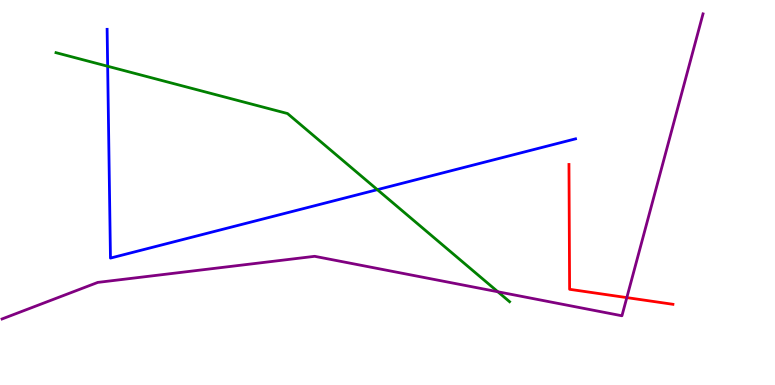[{'lines': ['blue', 'red'], 'intersections': []}, {'lines': ['green', 'red'], 'intersections': []}, {'lines': ['purple', 'red'], 'intersections': [{'x': 8.09, 'y': 2.27}]}, {'lines': ['blue', 'green'], 'intersections': [{'x': 1.39, 'y': 8.28}, {'x': 4.87, 'y': 5.07}]}, {'lines': ['blue', 'purple'], 'intersections': []}, {'lines': ['green', 'purple'], 'intersections': [{'x': 6.42, 'y': 2.42}]}]